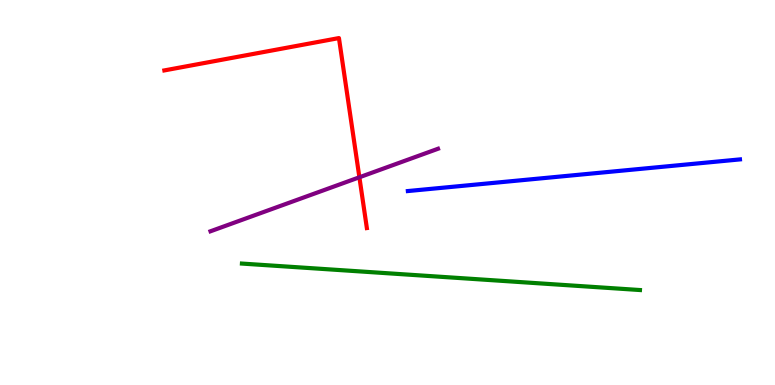[{'lines': ['blue', 'red'], 'intersections': []}, {'lines': ['green', 'red'], 'intersections': []}, {'lines': ['purple', 'red'], 'intersections': [{'x': 4.64, 'y': 5.4}]}, {'lines': ['blue', 'green'], 'intersections': []}, {'lines': ['blue', 'purple'], 'intersections': []}, {'lines': ['green', 'purple'], 'intersections': []}]